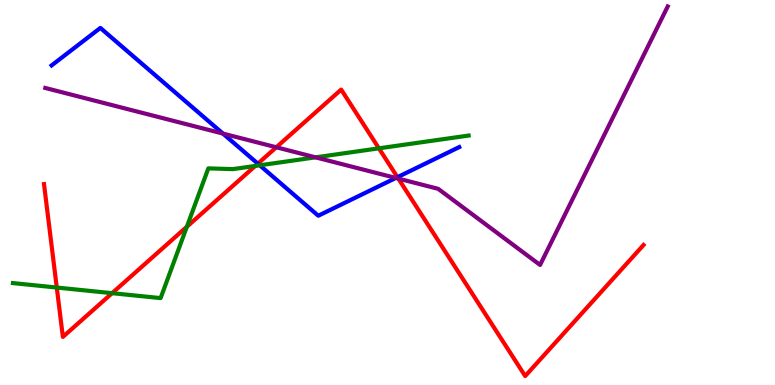[{'lines': ['blue', 'red'], 'intersections': [{'x': 3.33, 'y': 5.75}, {'x': 5.13, 'y': 5.4}]}, {'lines': ['green', 'red'], 'intersections': [{'x': 0.733, 'y': 2.53}, {'x': 1.45, 'y': 2.39}, {'x': 2.41, 'y': 4.11}, {'x': 3.29, 'y': 5.69}, {'x': 4.89, 'y': 6.15}]}, {'lines': ['purple', 'red'], 'intersections': [{'x': 3.57, 'y': 6.17}, {'x': 5.14, 'y': 5.36}]}, {'lines': ['blue', 'green'], 'intersections': [{'x': 3.35, 'y': 5.71}]}, {'lines': ['blue', 'purple'], 'intersections': [{'x': 2.88, 'y': 6.53}, {'x': 5.11, 'y': 5.38}]}, {'lines': ['green', 'purple'], 'intersections': [{'x': 4.07, 'y': 5.91}]}]